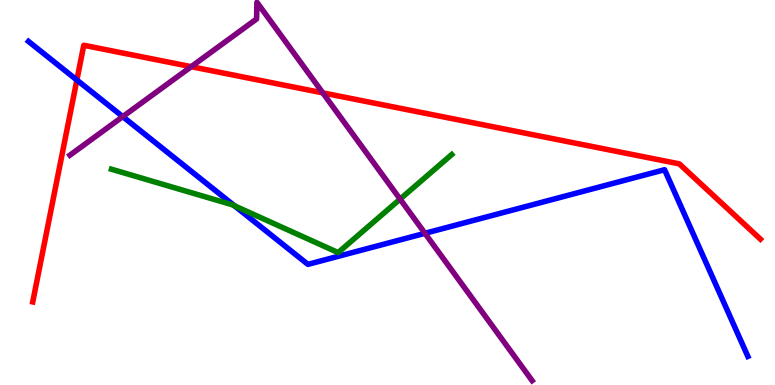[{'lines': ['blue', 'red'], 'intersections': [{'x': 0.992, 'y': 7.92}]}, {'lines': ['green', 'red'], 'intersections': []}, {'lines': ['purple', 'red'], 'intersections': [{'x': 2.47, 'y': 8.27}, {'x': 4.17, 'y': 7.59}]}, {'lines': ['blue', 'green'], 'intersections': [{'x': 3.03, 'y': 4.65}]}, {'lines': ['blue', 'purple'], 'intersections': [{'x': 1.58, 'y': 6.97}, {'x': 5.48, 'y': 3.94}]}, {'lines': ['green', 'purple'], 'intersections': [{'x': 5.16, 'y': 4.83}]}]